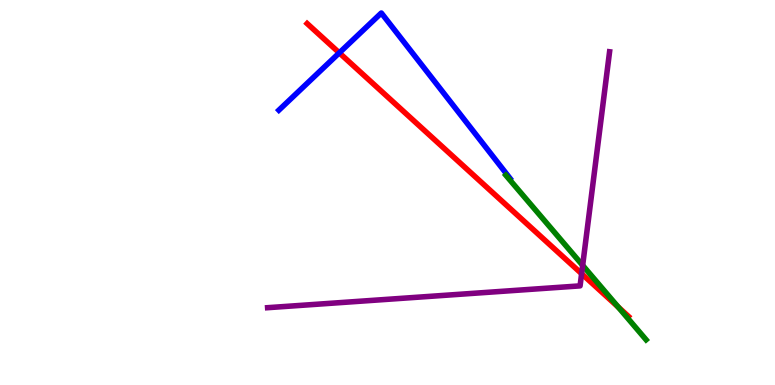[{'lines': ['blue', 'red'], 'intersections': [{'x': 4.38, 'y': 8.63}]}, {'lines': ['green', 'red'], 'intersections': [{'x': 7.98, 'y': 2.03}]}, {'lines': ['purple', 'red'], 'intersections': [{'x': 7.5, 'y': 2.89}]}, {'lines': ['blue', 'green'], 'intersections': []}, {'lines': ['blue', 'purple'], 'intersections': []}, {'lines': ['green', 'purple'], 'intersections': [{'x': 7.52, 'y': 3.11}]}]